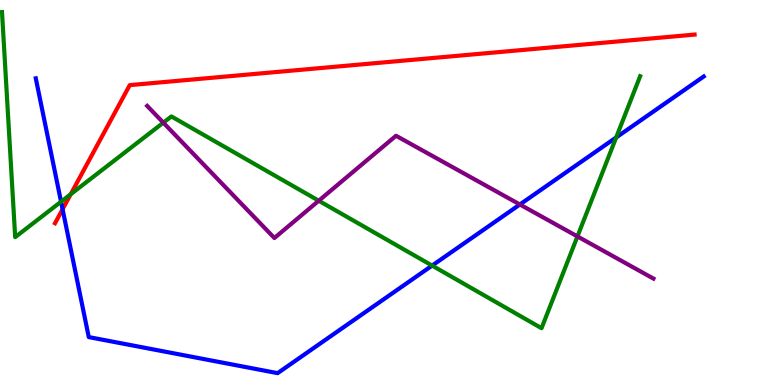[{'lines': ['blue', 'red'], 'intersections': [{'x': 0.808, 'y': 4.57}]}, {'lines': ['green', 'red'], 'intersections': [{'x': 0.912, 'y': 4.95}]}, {'lines': ['purple', 'red'], 'intersections': []}, {'lines': ['blue', 'green'], 'intersections': [{'x': 0.788, 'y': 4.76}, {'x': 5.58, 'y': 3.1}, {'x': 7.95, 'y': 6.43}]}, {'lines': ['blue', 'purple'], 'intersections': [{'x': 6.71, 'y': 4.69}]}, {'lines': ['green', 'purple'], 'intersections': [{'x': 2.11, 'y': 6.81}, {'x': 4.11, 'y': 4.79}, {'x': 7.45, 'y': 3.86}]}]